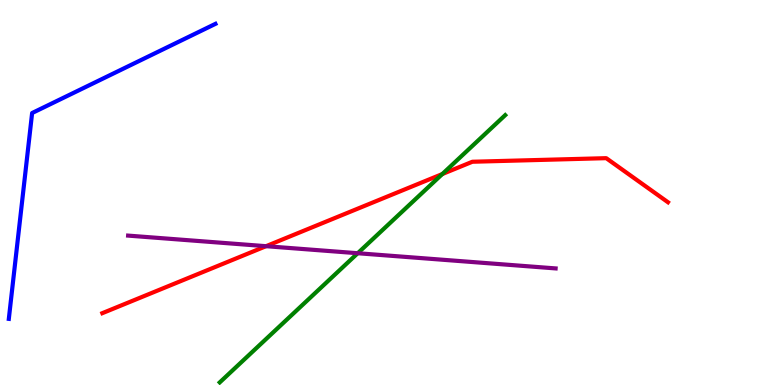[{'lines': ['blue', 'red'], 'intersections': []}, {'lines': ['green', 'red'], 'intersections': [{'x': 5.71, 'y': 5.48}]}, {'lines': ['purple', 'red'], 'intersections': [{'x': 3.43, 'y': 3.61}]}, {'lines': ['blue', 'green'], 'intersections': []}, {'lines': ['blue', 'purple'], 'intersections': []}, {'lines': ['green', 'purple'], 'intersections': [{'x': 4.62, 'y': 3.42}]}]